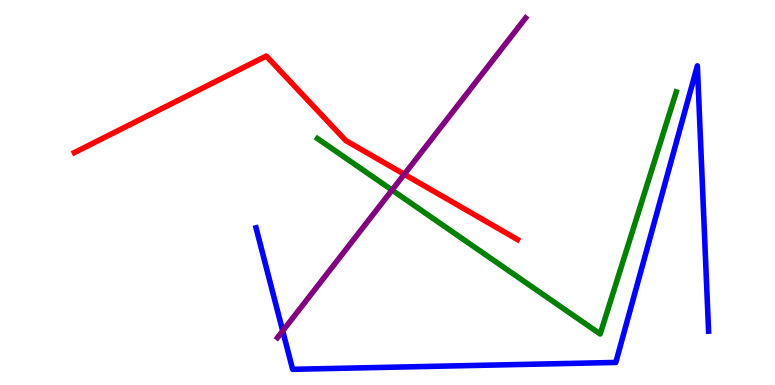[{'lines': ['blue', 'red'], 'intersections': []}, {'lines': ['green', 'red'], 'intersections': []}, {'lines': ['purple', 'red'], 'intersections': [{'x': 5.22, 'y': 5.47}]}, {'lines': ['blue', 'green'], 'intersections': []}, {'lines': ['blue', 'purple'], 'intersections': [{'x': 3.65, 'y': 1.4}]}, {'lines': ['green', 'purple'], 'intersections': [{'x': 5.06, 'y': 5.06}]}]